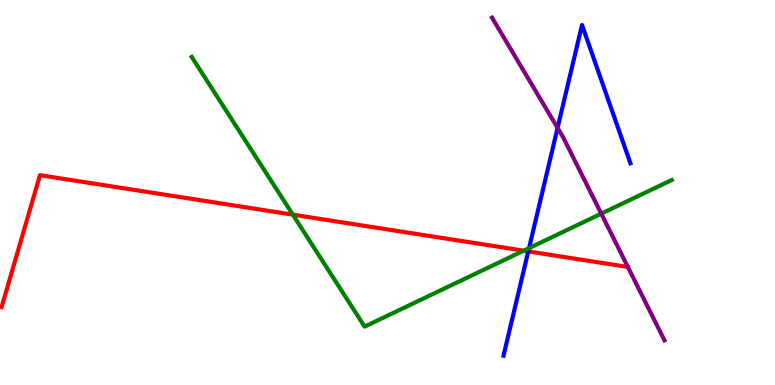[{'lines': ['blue', 'red'], 'intersections': [{'x': 6.82, 'y': 3.47}]}, {'lines': ['green', 'red'], 'intersections': [{'x': 3.78, 'y': 4.42}, {'x': 6.76, 'y': 3.49}]}, {'lines': ['purple', 'red'], 'intersections': [{'x': 8.1, 'y': 3.07}]}, {'lines': ['blue', 'green'], 'intersections': [{'x': 6.83, 'y': 3.56}]}, {'lines': ['blue', 'purple'], 'intersections': [{'x': 7.19, 'y': 6.68}]}, {'lines': ['green', 'purple'], 'intersections': [{'x': 7.76, 'y': 4.45}]}]